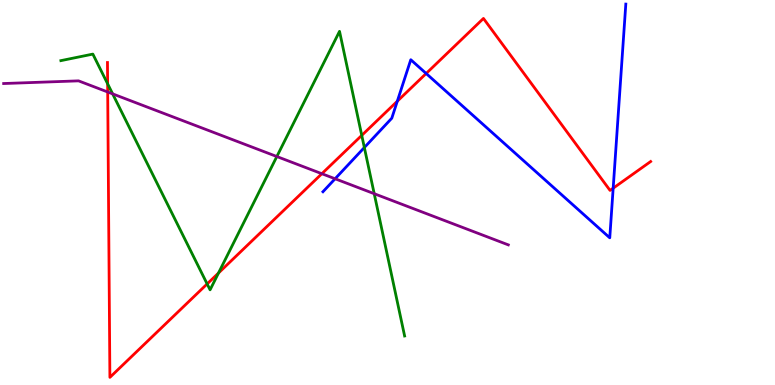[{'lines': ['blue', 'red'], 'intersections': [{'x': 5.13, 'y': 7.37}, {'x': 5.5, 'y': 8.09}, {'x': 7.91, 'y': 5.11}]}, {'lines': ['green', 'red'], 'intersections': [{'x': 1.39, 'y': 7.82}, {'x': 2.67, 'y': 2.63}, {'x': 2.82, 'y': 2.91}, {'x': 4.67, 'y': 6.48}]}, {'lines': ['purple', 'red'], 'intersections': [{'x': 1.39, 'y': 7.61}, {'x': 4.15, 'y': 5.49}]}, {'lines': ['blue', 'green'], 'intersections': [{'x': 4.7, 'y': 6.17}]}, {'lines': ['blue', 'purple'], 'intersections': [{'x': 4.32, 'y': 5.36}]}, {'lines': ['green', 'purple'], 'intersections': [{'x': 1.45, 'y': 7.56}, {'x': 3.57, 'y': 5.93}, {'x': 4.83, 'y': 4.97}]}]